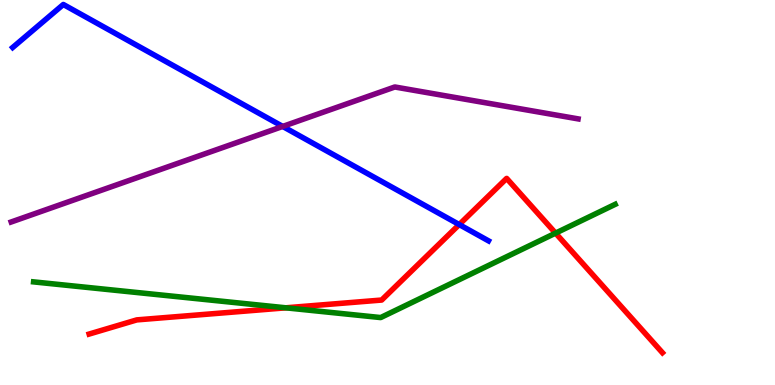[{'lines': ['blue', 'red'], 'intersections': [{'x': 5.93, 'y': 4.17}]}, {'lines': ['green', 'red'], 'intersections': [{'x': 3.69, 'y': 2.0}, {'x': 7.17, 'y': 3.94}]}, {'lines': ['purple', 'red'], 'intersections': []}, {'lines': ['blue', 'green'], 'intersections': []}, {'lines': ['blue', 'purple'], 'intersections': [{'x': 3.65, 'y': 6.72}]}, {'lines': ['green', 'purple'], 'intersections': []}]